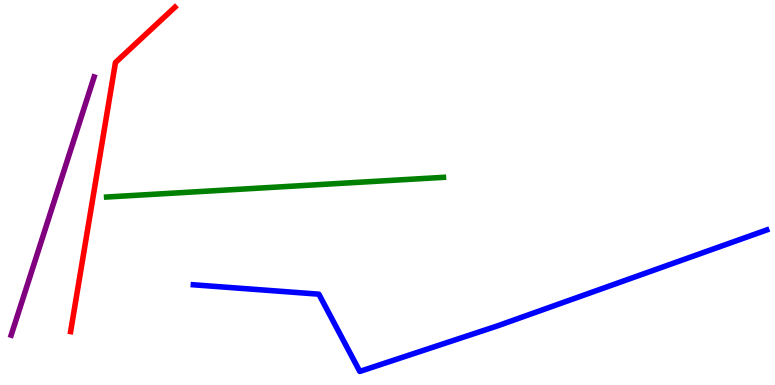[{'lines': ['blue', 'red'], 'intersections': []}, {'lines': ['green', 'red'], 'intersections': []}, {'lines': ['purple', 'red'], 'intersections': []}, {'lines': ['blue', 'green'], 'intersections': []}, {'lines': ['blue', 'purple'], 'intersections': []}, {'lines': ['green', 'purple'], 'intersections': []}]